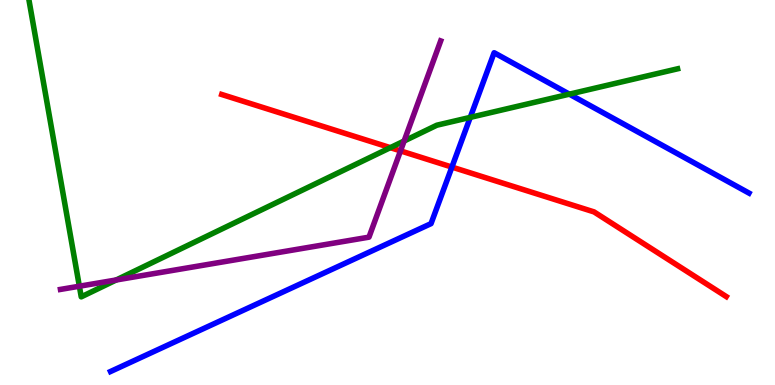[{'lines': ['blue', 'red'], 'intersections': [{'x': 5.83, 'y': 5.66}]}, {'lines': ['green', 'red'], 'intersections': [{'x': 5.04, 'y': 6.16}]}, {'lines': ['purple', 'red'], 'intersections': [{'x': 5.17, 'y': 6.08}]}, {'lines': ['blue', 'green'], 'intersections': [{'x': 6.07, 'y': 6.95}, {'x': 7.35, 'y': 7.55}]}, {'lines': ['blue', 'purple'], 'intersections': []}, {'lines': ['green', 'purple'], 'intersections': [{'x': 1.02, 'y': 2.57}, {'x': 1.5, 'y': 2.73}, {'x': 5.21, 'y': 6.34}]}]